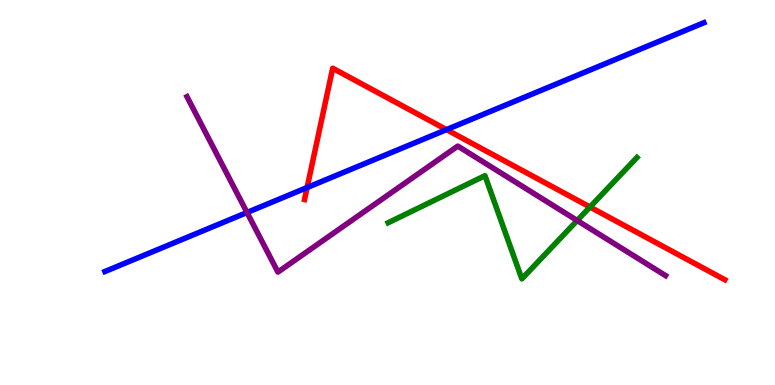[{'lines': ['blue', 'red'], 'intersections': [{'x': 3.96, 'y': 5.13}, {'x': 5.76, 'y': 6.63}]}, {'lines': ['green', 'red'], 'intersections': [{'x': 7.61, 'y': 4.62}]}, {'lines': ['purple', 'red'], 'intersections': []}, {'lines': ['blue', 'green'], 'intersections': []}, {'lines': ['blue', 'purple'], 'intersections': [{'x': 3.19, 'y': 4.48}]}, {'lines': ['green', 'purple'], 'intersections': [{'x': 7.45, 'y': 4.27}]}]